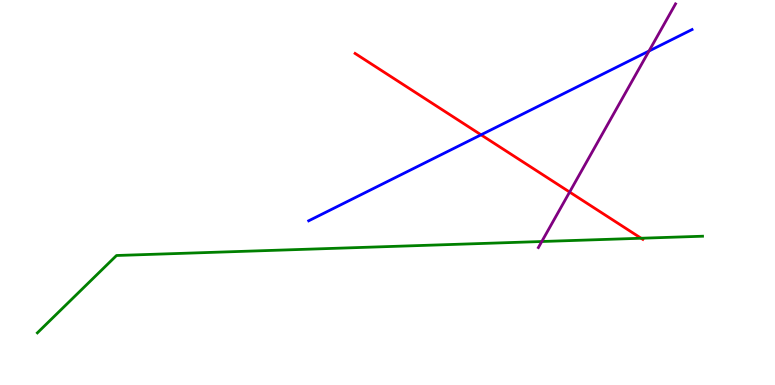[{'lines': ['blue', 'red'], 'intersections': [{'x': 6.21, 'y': 6.5}]}, {'lines': ['green', 'red'], 'intersections': [{'x': 8.27, 'y': 3.81}]}, {'lines': ['purple', 'red'], 'intersections': [{'x': 7.35, 'y': 5.01}]}, {'lines': ['blue', 'green'], 'intersections': []}, {'lines': ['blue', 'purple'], 'intersections': [{'x': 8.37, 'y': 8.67}]}, {'lines': ['green', 'purple'], 'intersections': [{'x': 6.99, 'y': 3.73}]}]